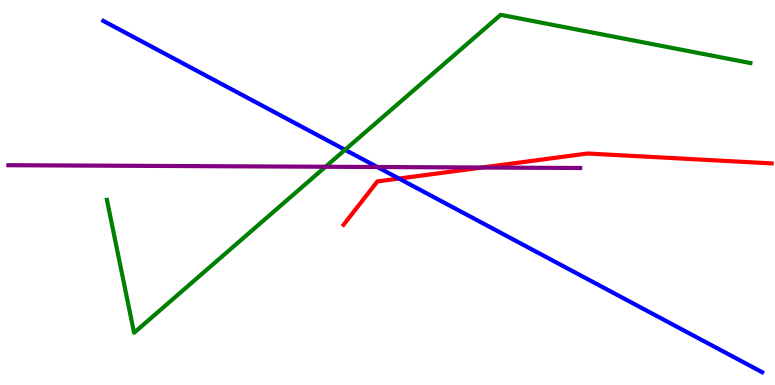[{'lines': ['blue', 'red'], 'intersections': [{'x': 5.15, 'y': 5.36}]}, {'lines': ['green', 'red'], 'intersections': []}, {'lines': ['purple', 'red'], 'intersections': [{'x': 6.22, 'y': 5.65}]}, {'lines': ['blue', 'green'], 'intersections': [{'x': 4.45, 'y': 6.11}]}, {'lines': ['blue', 'purple'], 'intersections': [{'x': 4.87, 'y': 5.66}]}, {'lines': ['green', 'purple'], 'intersections': [{'x': 4.2, 'y': 5.67}]}]